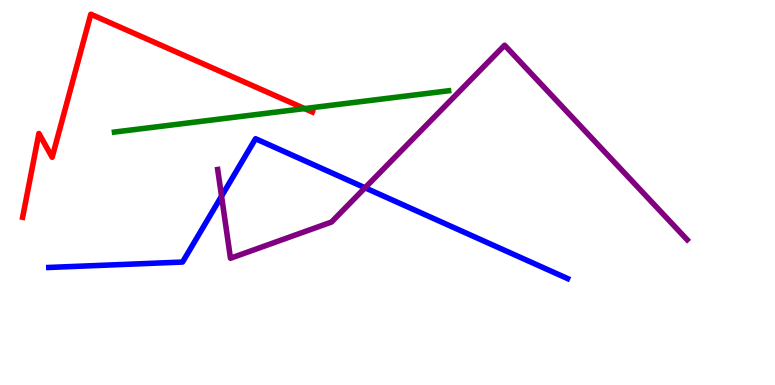[{'lines': ['blue', 'red'], 'intersections': []}, {'lines': ['green', 'red'], 'intersections': [{'x': 3.93, 'y': 7.18}]}, {'lines': ['purple', 'red'], 'intersections': []}, {'lines': ['blue', 'green'], 'intersections': []}, {'lines': ['blue', 'purple'], 'intersections': [{'x': 2.86, 'y': 4.9}, {'x': 4.71, 'y': 5.12}]}, {'lines': ['green', 'purple'], 'intersections': []}]